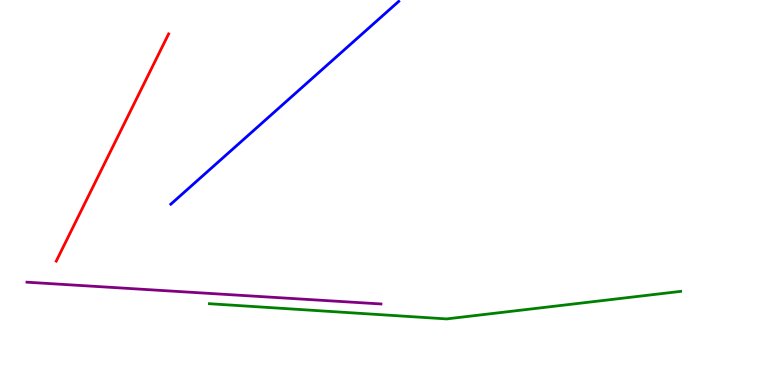[{'lines': ['blue', 'red'], 'intersections': []}, {'lines': ['green', 'red'], 'intersections': []}, {'lines': ['purple', 'red'], 'intersections': []}, {'lines': ['blue', 'green'], 'intersections': []}, {'lines': ['blue', 'purple'], 'intersections': []}, {'lines': ['green', 'purple'], 'intersections': []}]